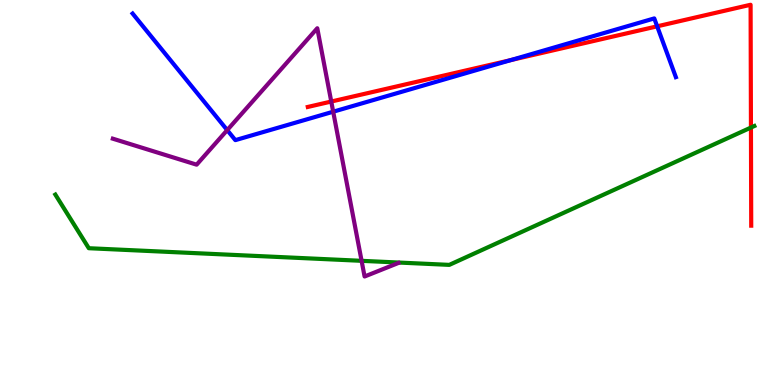[{'lines': ['blue', 'red'], 'intersections': [{'x': 6.59, 'y': 8.44}, {'x': 8.48, 'y': 9.32}]}, {'lines': ['green', 'red'], 'intersections': [{'x': 9.69, 'y': 6.69}]}, {'lines': ['purple', 'red'], 'intersections': [{'x': 4.27, 'y': 7.36}]}, {'lines': ['blue', 'green'], 'intersections': []}, {'lines': ['blue', 'purple'], 'intersections': [{'x': 2.93, 'y': 6.62}, {'x': 4.3, 'y': 7.1}]}, {'lines': ['green', 'purple'], 'intersections': [{'x': 4.67, 'y': 3.23}]}]